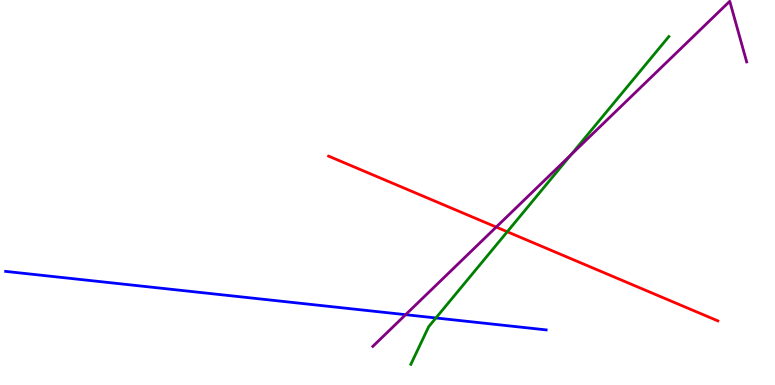[{'lines': ['blue', 'red'], 'intersections': []}, {'lines': ['green', 'red'], 'intersections': [{'x': 6.55, 'y': 3.98}]}, {'lines': ['purple', 'red'], 'intersections': [{'x': 6.4, 'y': 4.1}]}, {'lines': ['blue', 'green'], 'intersections': [{'x': 5.62, 'y': 1.74}]}, {'lines': ['blue', 'purple'], 'intersections': [{'x': 5.23, 'y': 1.83}]}, {'lines': ['green', 'purple'], 'intersections': [{'x': 7.37, 'y': 5.98}]}]